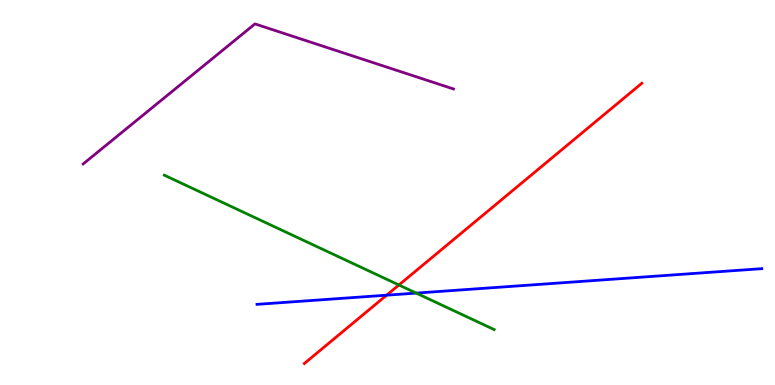[{'lines': ['blue', 'red'], 'intersections': [{'x': 4.99, 'y': 2.33}]}, {'lines': ['green', 'red'], 'intersections': [{'x': 5.15, 'y': 2.6}]}, {'lines': ['purple', 'red'], 'intersections': []}, {'lines': ['blue', 'green'], 'intersections': [{'x': 5.37, 'y': 2.39}]}, {'lines': ['blue', 'purple'], 'intersections': []}, {'lines': ['green', 'purple'], 'intersections': []}]